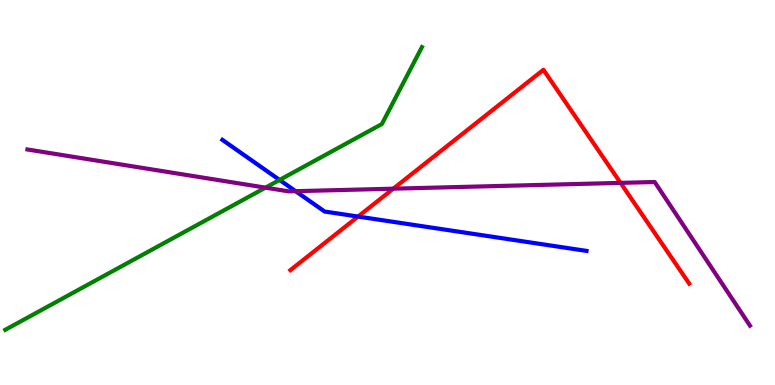[{'lines': ['blue', 'red'], 'intersections': [{'x': 4.62, 'y': 4.38}]}, {'lines': ['green', 'red'], 'intersections': []}, {'lines': ['purple', 'red'], 'intersections': [{'x': 5.07, 'y': 5.1}, {'x': 8.01, 'y': 5.25}]}, {'lines': ['blue', 'green'], 'intersections': [{'x': 3.61, 'y': 5.33}]}, {'lines': ['blue', 'purple'], 'intersections': [{'x': 3.81, 'y': 5.03}]}, {'lines': ['green', 'purple'], 'intersections': [{'x': 3.43, 'y': 5.13}]}]